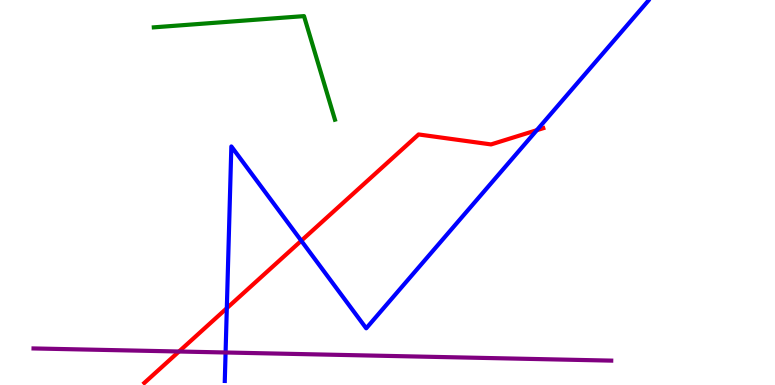[{'lines': ['blue', 'red'], 'intersections': [{'x': 2.93, 'y': 2.0}, {'x': 3.89, 'y': 3.75}, {'x': 6.93, 'y': 6.62}]}, {'lines': ['green', 'red'], 'intersections': []}, {'lines': ['purple', 'red'], 'intersections': [{'x': 2.31, 'y': 0.87}]}, {'lines': ['blue', 'green'], 'intersections': []}, {'lines': ['blue', 'purple'], 'intersections': [{'x': 2.91, 'y': 0.844}]}, {'lines': ['green', 'purple'], 'intersections': []}]